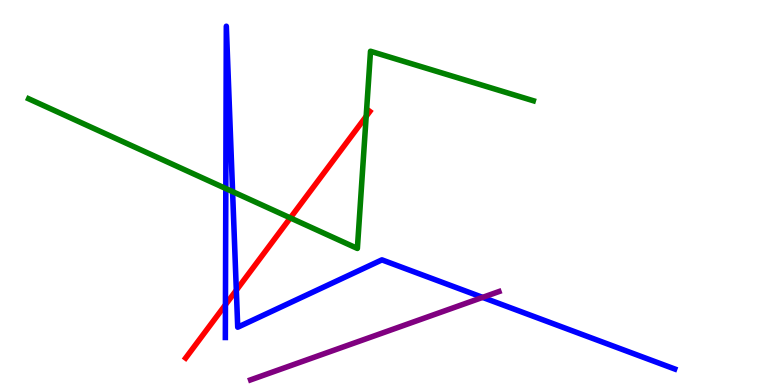[{'lines': ['blue', 'red'], 'intersections': [{'x': 2.91, 'y': 2.08}, {'x': 3.05, 'y': 2.46}]}, {'lines': ['green', 'red'], 'intersections': [{'x': 3.75, 'y': 4.34}, {'x': 4.72, 'y': 6.98}]}, {'lines': ['purple', 'red'], 'intersections': []}, {'lines': ['blue', 'green'], 'intersections': [{'x': 2.91, 'y': 5.1}, {'x': 3.0, 'y': 5.02}]}, {'lines': ['blue', 'purple'], 'intersections': [{'x': 6.23, 'y': 2.28}]}, {'lines': ['green', 'purple'], 'intersections': []}]